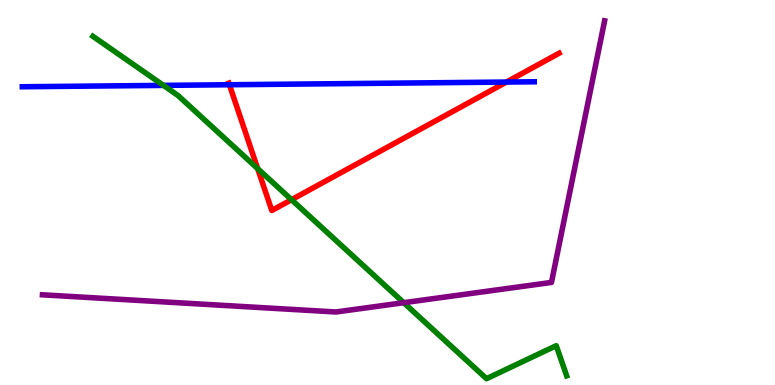[{'lines': ['blue', 'red'], 'intersections': [{'x': 2.96, 'y': 7.8}, {'x': 6.53, 'y': 7.87}]}, {'lines': ['green', 'red'], 'intersections': [{'x': 3.33, 'y': 5.62}, {'x': 3.76, 'y': 4.81}]}, {'lines': ['purple', 'red'], 'intersections': []}, {'lines': ['blue', 'green'], 'intersections': [{'x': 2.11, 'y': 7.78}]}, {'lines': ['blue', 'purple'], 'intersections': []}, {'lines': ['green', 'purple'], 'intersections': [{'x': 5.21, 'y': 2.14}]}]